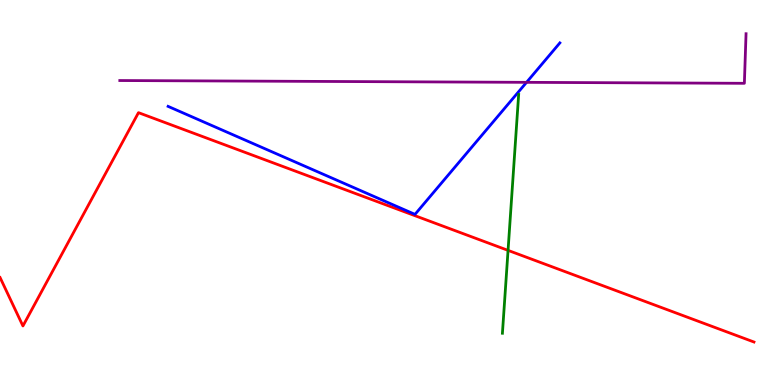[{'lines': ['blue', 'red'], 'intersections': []}, {'lines': ['green', 'red'], 'intersections': [{'x': 6.56, 'y': 3.5}]}, {'lines': ['purple', 'red'], 'intersections': []}, {'lines': ['blue', 'green'], 'intersections': []}, {'lines': ['blue', 'purple'], 'intersections': [{'x': 6.79, 'y': 7.86}]}, {'lines': ['green', 'purple'], 'intersections': []}]